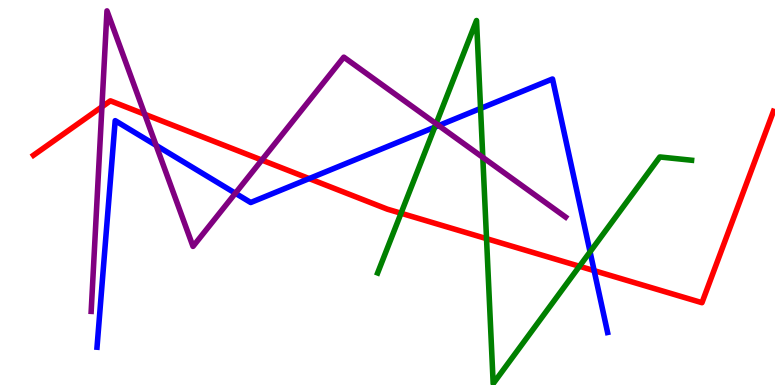[{'lines': ['blue', 'red'], 'intersections': [{'x': 3.99, 'y': 5.36}, {'x': 7.67, 'y': 2.97}]}, {'lines': ['green', 'red'], 'intersections': [{'x': 5.17, 'y': 4.46}, {'x': 6.28, 'y': 3.8}, {'x': 7.48, 'y': 3.08}]}, {'lines': ['purple', 'red'], 'intersections': [{'x': 1.32, 'y': 7.23}, {'x': 1.87, 'y': 7.03}, {'x': 3.38, 'y': 5.84}]}, {'lines': ['blue', 'green'], 'intersections': [{'x': 5.61, 'y': 6.7}, {'x': 6.2, 'y': 7.18}, {'x': 7.61, 'y': 3.46}]}, {'lines': ['blue', 'purple'], 'intersections': [{'x': 2.01, 'y': 6.22}, {'x': 3.04, 'y': 4.98}, {'x': 5.66, 'y': 6.74}]}, {'lines': ['green', 'purple'], 'intersections': [{'x': 5.63, 'y': 6.79}, {'x': 6.23, 'y': 5.91}]}]